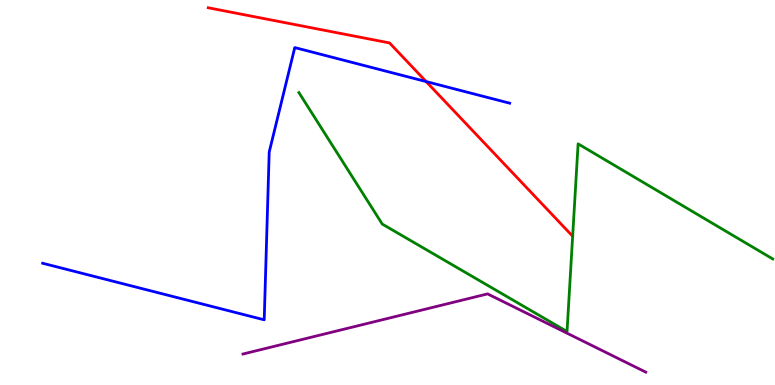[{'lines': ['blue', 'red'], 'intersections': [{'x': 5.5, 'y': 7.88}]}, {'lines': ['green', 'red'], 'intersections': []}, {'lines': ['purple', 'red'], 'intersections': []}, {'lines': ['blue', 'green'], 'intersections': []}, {'lines': ['blue', 'purple'], 'intersections': []}, {'lines': ['green', 'purple'], 'intersections': []}]